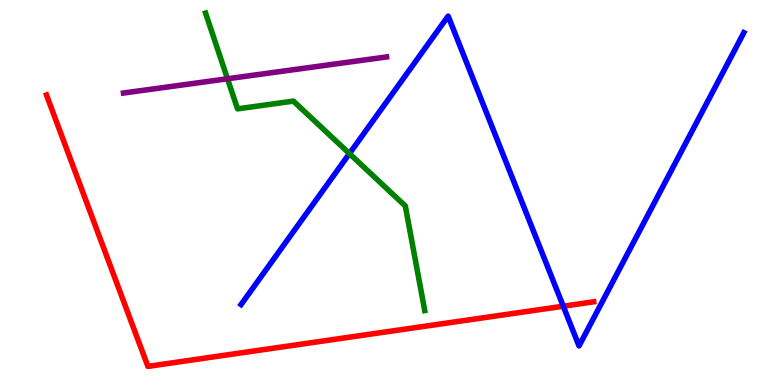[{'lines': ['blue', 'red'], 'intersections': [{'x': 7.27, 'y': 2.05}]}, {'lines': ['green', 'red'], 'intersections': []}, {'lines': ['purple', 'red'], 'intersections': []}, {'lines': ['blue', 'green'], 'intersections': [{'x': 4.51, 'y': 6.01}]}, {'lines': ['blue', 'purple'], 'intersections': []}, {'lines': ['green', 'purple'], 'intersections': [{'x': 2.94, 'y': 7.95}]}]